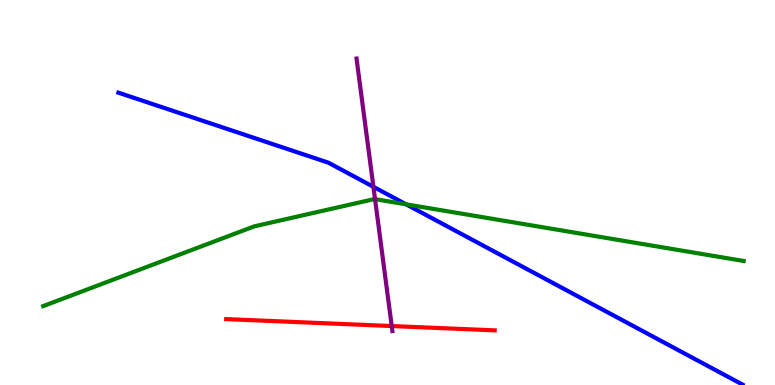[{'lines': ['blue', 'red'], 'intersections': []}, {'lines': ['green', 'red'], 'intersections': []}, {'lines': ['purple', 'red'], 'intersections': [{'x': 5.05, 'y': 1.53}]}, {'lines': ['blue', 'green'], 'intersections': [{'x': 5.24, 'y': 4.69}]}, {'lines': ['blue', 'purple'], 'intersections': [{'x': 4.82, 'y': 5.15}]}, {'lines': ['green', 'purple'], 'intersections': [{'x': 4.84, 'y': 4.83}]}]